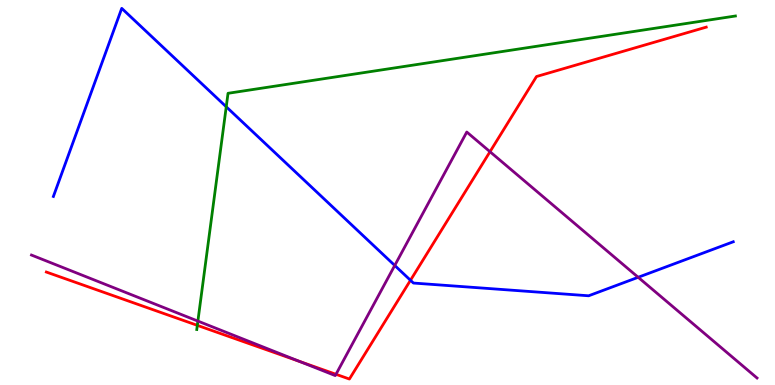[{'lines': ['blue', 'red'], 'intersections': [{'x': 5.3, 'y': 2.72}]}, {'lines': ['green', 'red'], 'intersections': [{'x': 2.55, 'y': 1.55}]}, {'lines': ['purple', 'red'], 'intersections': [{'x': 3.87, 'y': 0.611}, {'x': 4.34, 'y': 0.278}, {'x': 6.32, 'y': 6.06}]}, {'lines': ['blue', 'green'], 'intersections': [{'x': 2.92, 'y': 7.23}]}, {'lines': ['blue', 'purple'], 'intersections': [{'x': 5.09, 'y': 3.11}, {'x': 8.23, 'y': 2.8}]}, {'lines': ['green', 'purple'], 'intersections': [{'x': 2.55, 'y': 1.66}]}]